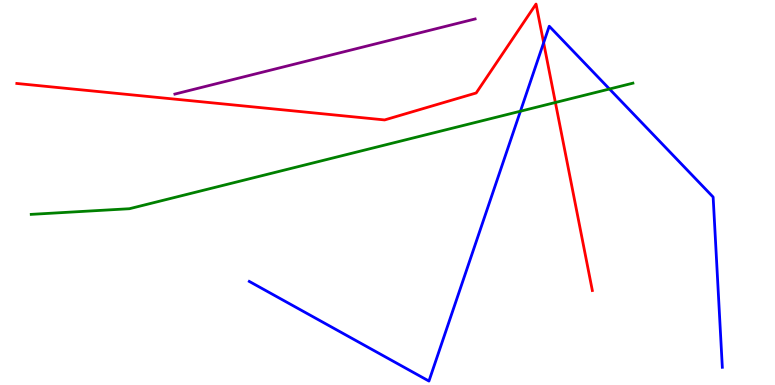[{'lines': ['blue', 'red'], 'intersections': [{'x': 7.01, 'y': 8.89}]}, {'lines': ['green', 'red'], 'intersections': [{'x': 7.17, 'y': 7.34}]}, {'lines': ['purple', 'red'], 'intersections': []}, {'lines': ['blue', 'green'], 'intersections': [{'x': 6.72, 'y': 7.11}, {'x': 7.86, 'y': 7.69}]}, {'lines': ['blue', 'purple'], 'intersections': []}, {'lines': ['green', 'purple'], 'intersections': []}]